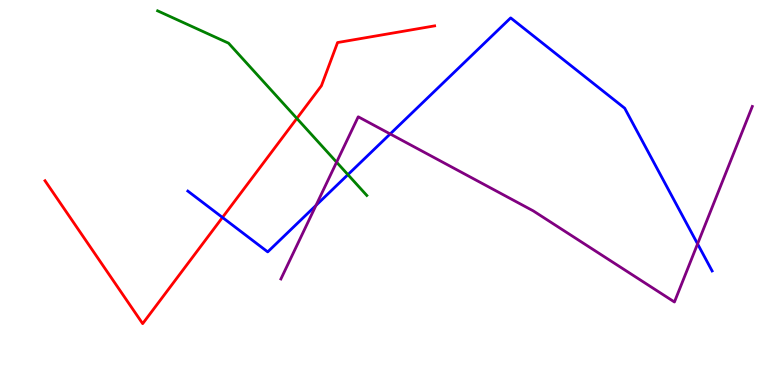[{'lines': ['blue', 'red'], 'intersections': [{'x': 2.87, 'y': 4.35}]}, {'lines': ['green', 'red'], 'intersections': [{'x': 3.83, 'y': 6.92}]}, {'lines': ['purple', 'red'], 'intersections': []}, {'lines': ['blue', 'green'], 'intersections': [{'x': 4.49, 'y': 5.46}]}, {'lines': ['blue', 'purple'], 'intersections': [{'x': 4.08, 'y': 4.66}, {'x': 5.03, 'y': 6.52}, {'x': 9.0, 'y': 3.67}]}, {'lines': ['green', 'purple'], 'intersections': [{'x': 4.34, 'y': 5.79}]}]